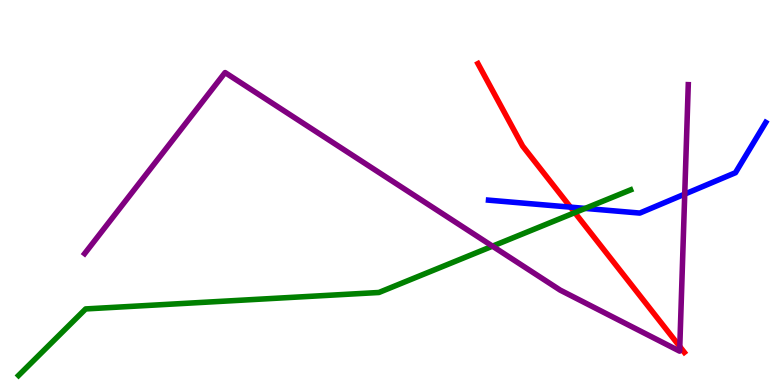[{'lines': ['blue', 'red'], 'intersections': [{'x': 7.36, 'y': 4.62}]}, {'lines': ['green', 'red'], 'intersections': [{'x': 7.42, 'y': 4.48}]}, {'lines': ['purple', 'red'], 'intersections': [{'x': 8.77, 'y': 0.998}]}, {'lines': ['blue', 'green'], 'intersections': [{'x': 7.55, 'y': 4.59}]}, {'lines': ['blue', 'purple'], 'intersections': [{'x': 8.84, 'y': 4.96}]}, {'lines': ['green', 'purple'], 'intersections': [{'x': 6.35, 'y': 3.61}]}]